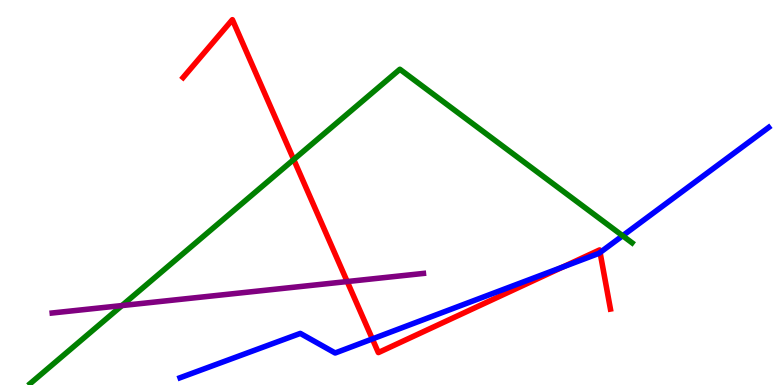[{'lines': ['blue', 'red'], 'intersections': [{'x': 4.8, 'y': 1.2}, {'x': 7.26, 'y': 3.06}, {'x': 7.74, 'y': 3.44}]}, {'lines': ['green', 'red'], 'intersections': [{'x': 3.79, 'y': 5.86}]}, {'lines': ['purple', 'red'], 'intersections': [{'x': 4.48, 'y': 2.69}]}, {'lines': ['blue', 'green'], 'intersections': [{'x': 8.03, 'y': 3.88}]}, {'lines': ['blue', 'purple'], 'intersections': []}, {'lines': ['green', 'purple'], 'intersections': [{'x': 1.57, 'y': 2.06}]}]